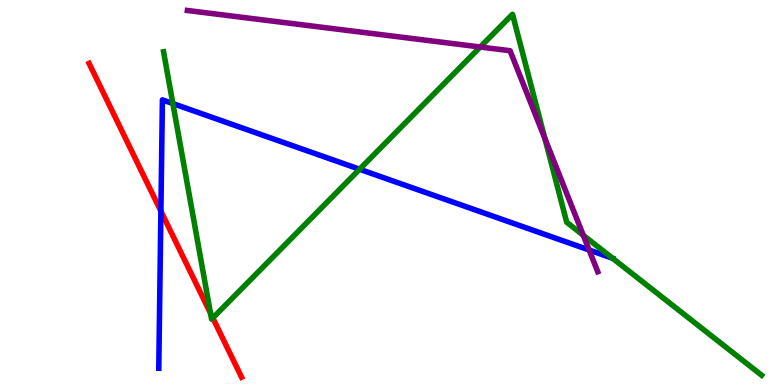[{'lines': ['blue', 'red'], 'intersections': [{'x': 2.08, 'y': 4.51}]}, {'lines': ['green', 'red'], 'intersections': [{'x': 2.72, 'y': 1.86}, {'x': 2.75, 'y': 1.74}]}, {'lines': ['purple', 'red'], 'intersections': []}, {'lines': ['blue', 'green'], 'intersections': [{'x': 2.23, 'y': 7.31}, {'x': 4.64, 'y': 5.6}, {'x': 7.9, 'y': 3.29}]}, {'lines': ['blue', 'purple'], 'intersections': [{'x': 7.6, 'y': 3.51}]}, {'lines': ['green', 'purple'], 'intersections': [{'x': 6.2, 'y': 8.78}, {'x': 7.03, 'y': 6.4}, {'x': 7.53, 'y': 3.89}]}]